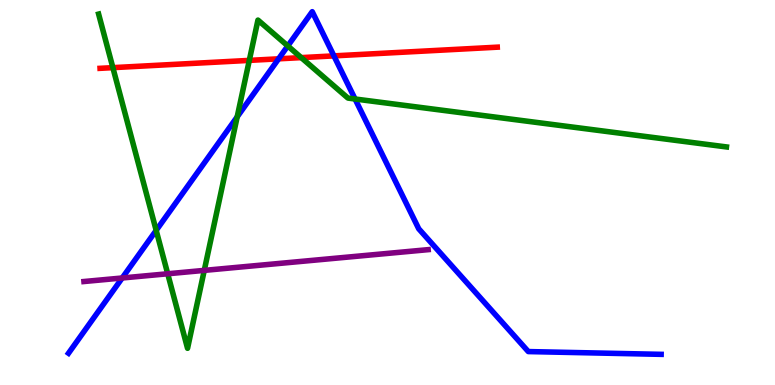[{'lines': ['blue', 'red'], 'intersections': [{'x': 3.59, 'y': 8.47}, {'x': 4.31, 'y': 8.55}]}, {'lines': ['green', 'red'], 'intersections': [{'x': 1.46, 'y': 8.24}, {'x': 3.22, 'y': 8.43}, {'x': 3.89, 'y': 8.5}]}, {'lines': ['purple', 'red'], 'intersections': []}, {'lines': ['blue', 'green'], 'intersections': [{'x': 2.02, 'y': 4.02}, {'x': 3.06, 'y': 6.97}, {'x': 3.71, 'y': 8.81}, {'x': 4.58, 'y': 7.43}]}, {'lines': ['blue', 'purple'], 'intersections': [{'x': 1.58, 'y': 2.78}]}, {'lines': ['green', 'purple'], 'intersections': [{'x': 2.16, 'y': 2.89}, {'x': 2.64, 'y': 2.98}]}]